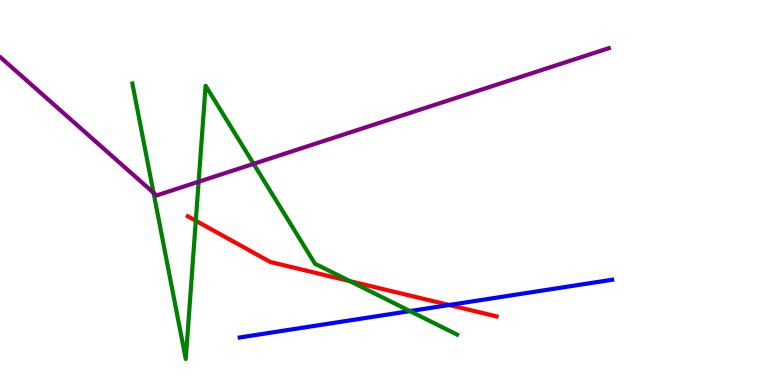[{'lines': ['blue', 'red'], 'intersections': [{'x': 5.8, 'y': 2.08}]}, {'lines': ['green', 'red'], 'intersections': [{'x': 2.53, 'y': 4.27}, {'x': 4.51, 'y': 2.7}]}, {'lines': ['purple', 'red'], 'intersections': []}, {'lines': ['blue', 'green'], 'intersections': [{'x': 5.29, 'y': 1.92}]}, {'lines': ['blue', 'purple'], 'intersections': []}, {'lines': ['green', 'purple'], 'intersections': [{'x': 1.98, 'y': 4.99}, {'x': 2.56, 'y': 5.28}, {'x': 3.27, 'y': 5.74}]}]